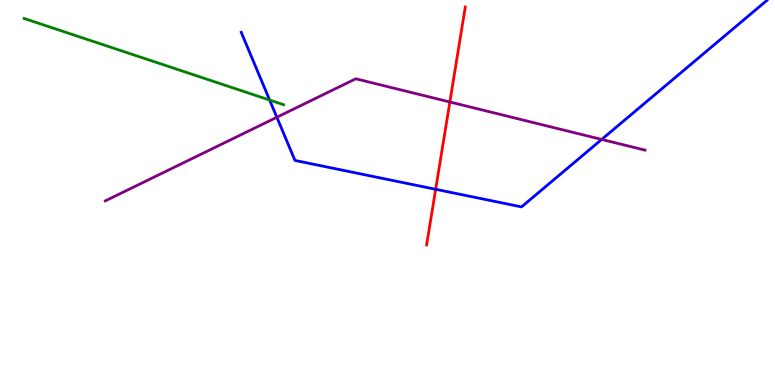[{'lines': ['blue', 'red'], 'intersections': [{'x': 5.62, 'y': 5.08}]}, {'lines': ['green', 'red'], 'intersections': []}, {'lines': ['purple', 'red'], 'intersections': [{'x': 5.8, 'y': 7.35}]}, {'lines': ['blue', 'green'], 'intersections': [{'x': 3.48, 'y': 7.4}]}, {'lines': ['blue', 'purple'], 'intersections': [{'x': 3.57, 'y': 6.95}, {'x': 7.76, 'y': 6.38}]}, {'lines': ['green', 'purple'], 'intersections': []}]